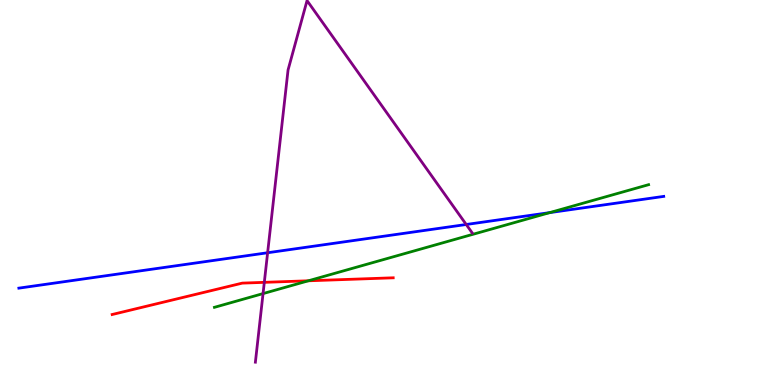[{'lines': ['blue', 'red'], 'intersections': []}, {'lines': ['green', 'red'], 'intersections': [{'x': 3.98, 'y': 2.71}]}, {'lines': ['purple', 'red'], 'intersections': [{'x': 3.41, 'y': 2.67}]}, {'lines': ['blue', 'green'], 'intersections': [{'x': 7.09, 'y': 4.48}]}, {'lines': ['blue', 'purple'], 'intersections': [{'x': 3.45, 'y': 3.44}, {'x': 6.02, 'y': 4.17}]}, {'lines': ['green', 'purple'], 'intersections': [{'x': 3.39, 'y': 2.37}]}]